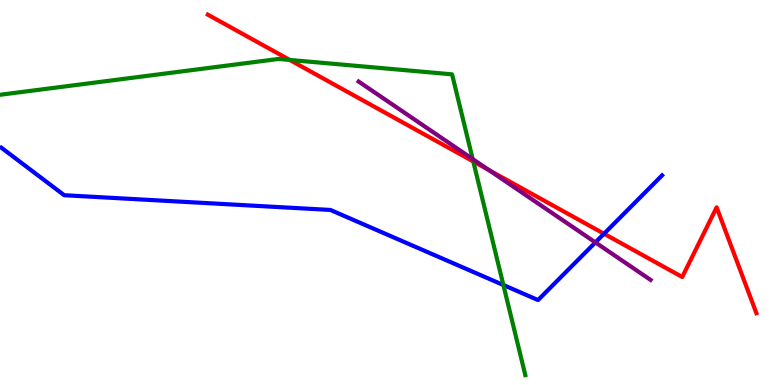[{'lines': ['blue', 'red'], 'intersections': [{'x': 7.79, 'y': 3.93}]}, {'lines': ['green', 'red'], 'intersections': [{'x': 3.74, 'y': 8.44}, {'x': 6.11, 'y': 5.81}]}, {'lines': ['purple', 'red'], 'intersections': [{'x': 6.31, 'y': 5.58}]}, {'lines': ['blue', 'green'], 'intersections': [{'x': 6.5, 'y': 2.6}]}, {'lines': ['blue', 'purple'], 'intersections': [{'x': 7.68, 'y': 3.7}]}, {'lines': ['green', 'purple'], 'intersections': [{'x': 6.1, 'y': 5.87}]}]